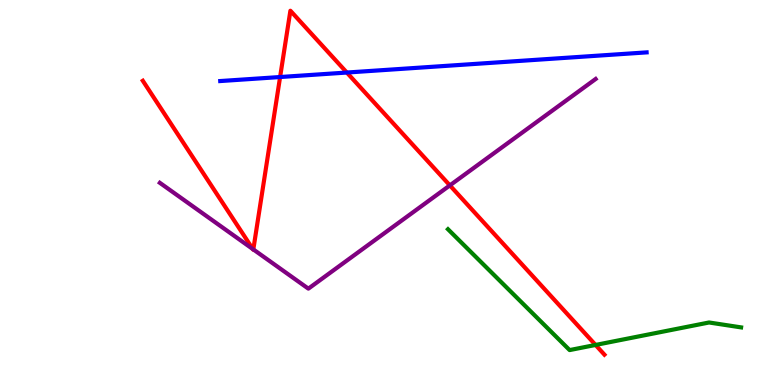[{'lines': ['blue', 'red'], 'intersections': [{'x': 3.61, 'y': 8.0}, {'x': 4.48, 'y': 8.12}]}, {'lines': ['green', 'red'], 'intersections': [{'x': 7.68, 'y': 1.04}]}, {'lines': ['purple', 'red'], 'intersections': [{'x': 3.26, 'y': 3.53}, {'x': 3.27, 'y': 3.52}, {'x': 5.8, 'y': 5.18}]}, {'lines': ['blue', 'green'], 'intersections': []}, {'lines': ['blue', 'purple'], 'intersections': []}, {'lines': ['green', 'purple'], 'intersections': []}]